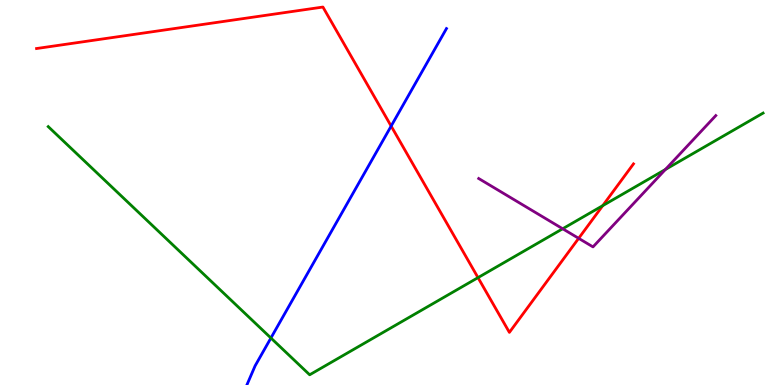[{'lines': ['blue', 'red'], 'intersections': [{'x': 5.05, 'y': 6.73}]}, {'lines': ['green', 'red'], 'intersections': [{'x': 6.17, 'y': 2.79}, {'x': 7.78, 'y': 4.66}]}, {'lines': ['purple', 'red'], 'intersections': [{'x': 7.47, 'y': 3.81}]}, {'lines': ['blue', 'green'], 'intersections': [{'x': 3.5, 'y': 1.22}]}, {'lines': ['blue', 'purple'], 'intersections': []}, {'lines': ['green', 'purple'], 'intersections': [{'x': 7.26, 'y': 4.06}, {'x': 8.59, 'y': 5.6}]}]